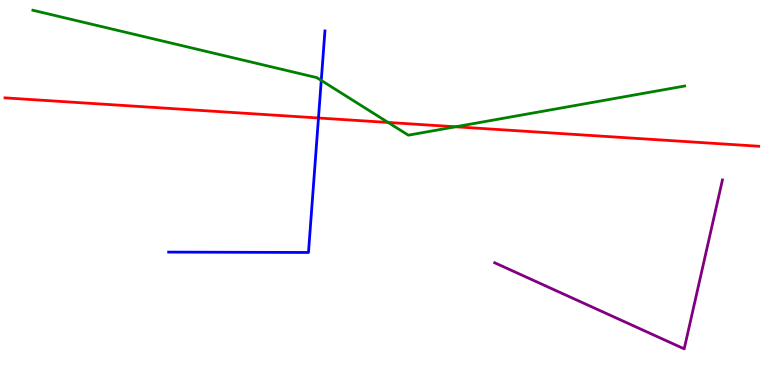[{'lines': ['blue', 'red'], 'intersections': [{'x': 4.11, 'y': 6.94}]}, {'lines': ['green', 'red'], 'intersections': [{'x': 5.01, 'y': 6.82}, {'x': 5.88, 'y': 6.71}]}, {'lines': ['purple', 'red'], 'intersections': []}, {'lines': ['blue', 'green'], 'intersections': [{'x': 4.15, 'y': 7.91}]}, {'lines': ['blue', 'purple'], 'intersections': []}, {'lines': ['green', 'purple'], 'intersections': []}]